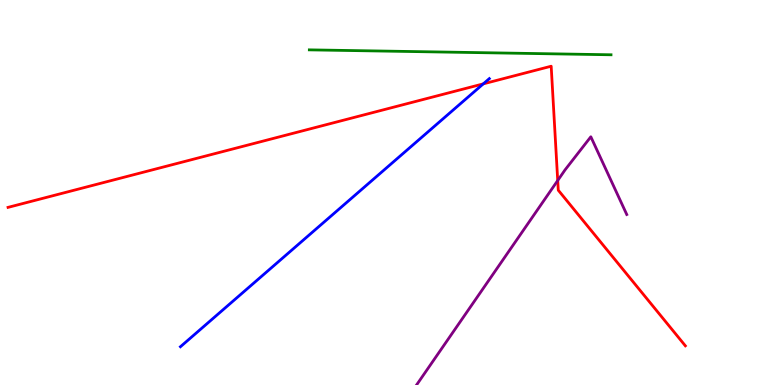[{'lines': ['blue', 'red'], 'intersections': [{'x': 6.24, 'y': 7.82}]}, {'lines': ['green', 'red'], 'intersections': []}, {'lines': ['purple', 'red'], 'intersections': [{'x': 7.2, 'y': 5.31}]}, {'lines': ['blue', 'green'], 'intersections': []}, {'lines': ['blue', 'purple'], 'intersections': []}, {'lines': ['green', 'purple'], 'intersections': []}]